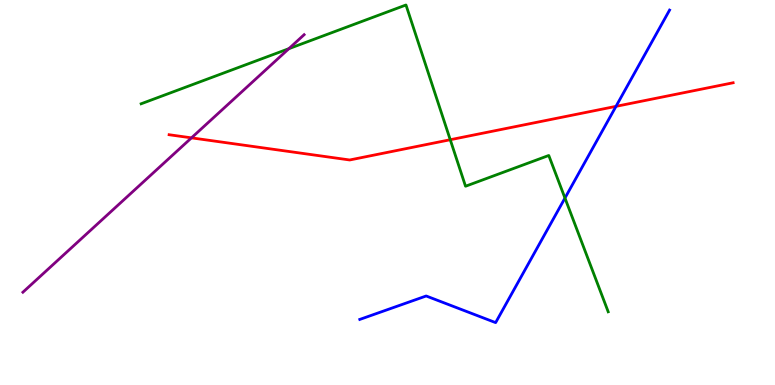[{'lines': ['blue', 'red'], 'intersections': [{'x': 7.95, 'y': 7.24}]}, {'lines': ['green', 'red'], 'intersections': [{'x': 5.81, 'y': 6.37}]}, {'lines': ['purple', 'red'], 'intersections': [{'x': 2.47, 'y': 6.42}]}, {'lines': ['blue', 'green'], 'intersections': [{'x': 7.29, 'y': 4.86}]}, {'lines': ['blue', 'purple'], 'intersections': []}, {'lines': ['green', 'purple'], 'intersections': [{'x': 3.73, 'y': 8.74}]}]